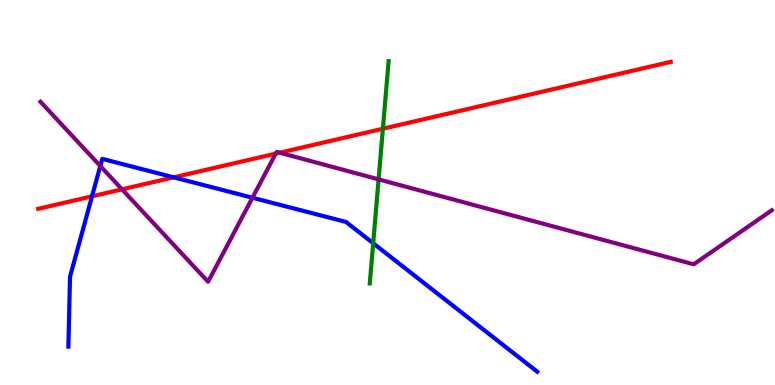[{'lines': ['blue', 'red'], 'intersections': [{'x': 1.19, 'y': 4.9}, {'x': 2.24, 'y': 5.39}]}, {'lines': ['green', 'red'], 'intersections': [{'x': 4.94, 'y': 6.66}]}, {'lines': ['purple', 'red'], 'intersections': [{'x': 1.57, 'y': 5.08}, {'x': 3.56, 'y': 6.01}, {'x': 3.61, 'y': 6.03}]}, {'lines': ['blue', 'green'], 'intersections': [{'x': 4.82, 'y': 3.68}]}, {'lines': ['blue', 'purple'], 'intersections': [{'x': 1.29, 'y': 5.69}, {'x': 3.26, 'y': 4.86}]}, {'lines': ['green', 'purple'], 'intersections': [{'x': 4.89, 'y': 5.34}]}]